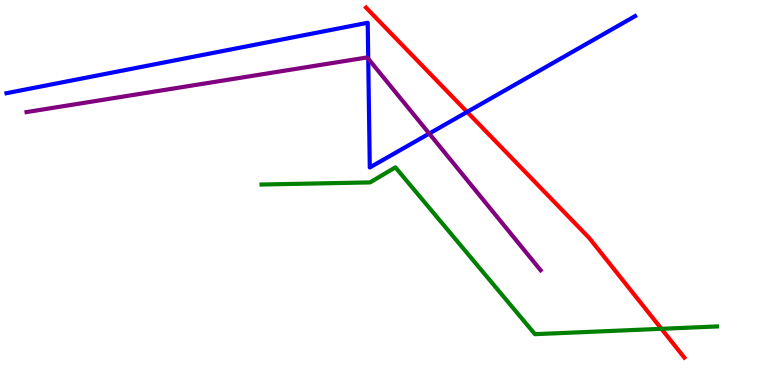[{'lines': ['blue', 'red'], 'intersections': [{'x': 6.03, 'y': 7.09}]}, {'lines': ['green', 'red'], 'intersections': [{'x': 8.53, 'y': 1.46}]}, {'lines': ['purple', 'red'], 'intersections': []}, {'lines': ['blue', 'green'], 'intersections': []}, {'lines': ['blue', 'purple'], 'intersections': [{'x': 4.75, 'y': 8.48}, {'x': 5.54, 'y': 6.53}]}, {'lines': ['green', 'purple'], 'intersections': []}]